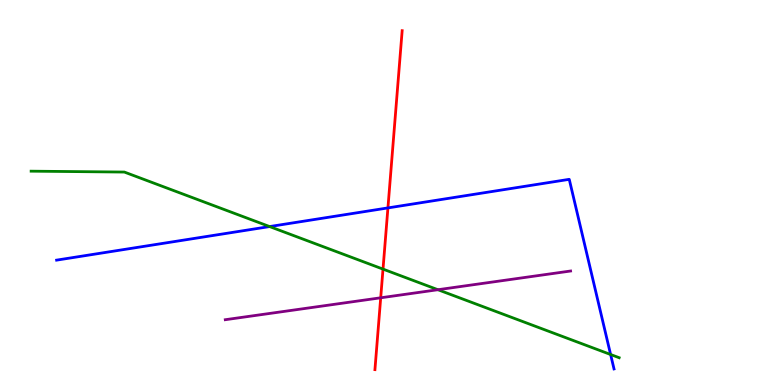[{'lines': ['blue', 'red'], 'intersections': [{'x': 5.01, 'y': 4.6}]}, {'lines': ['green', 'red'], 'intersections': [{'x': 4.94, 'y': 3.01}]}, {'lines': ['purple', 'red'], 'intersections': [{'x': 4.91, 'y': 2.27}]}, {'lines': ['blue', 'green'], 'intersections': [{'x': 3.48, 'y': 4.12}, {'x': 7.88, 'y': 0.792}]}, {'lines': ['blue', 'purple'], 'intersections': []}, {'lines': ['green', 'purple'], 'intersections': [{'x': 5.65, 'y': 2.47}]}]